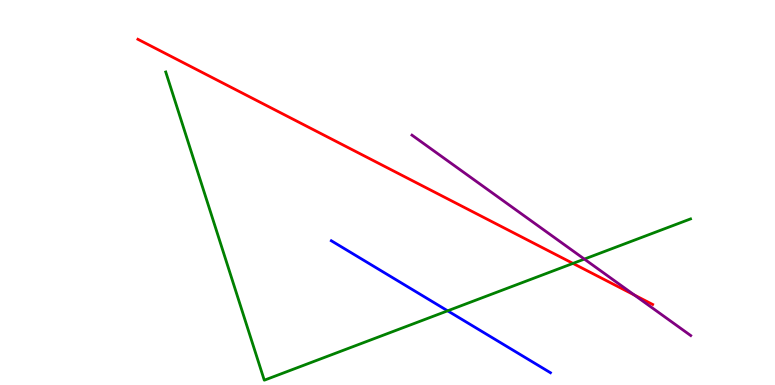[{'lines': ['blue', 'red'], 'intersections': []}, {'lines': ['green', 'red'], 'intersections': [{'x': 7.39, 'y': 3.16}]}, {'lines': ['purple', 'red'], 'intersections': [{'x': 8.19, 'y': 2.34}]}, {'lines': ['blue', 'green'], 'intersections': [{'x': 5.78, 'y': 1.93}]}, {'lines': ['blue', 'purple'], 'intersections': []}, {'lines': ['green', 'purple'], 'intersections': [{'x': 7.54, 'y': 3.27}]}]